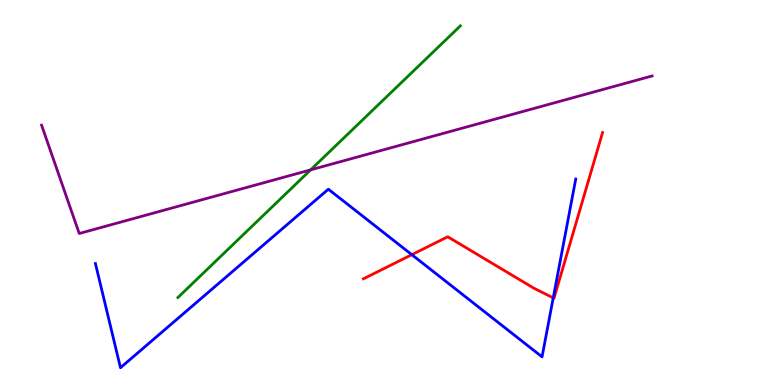[{'lines': ['blue', 'red'], 'intersections': [{'x': 5.31, 'y': 3.38}, {'x': 7.14, 'y': 2.26}]}, {'lines': ['green', 'red'], 'intersections': []}, {'lines': ['purple', 'red'], 'intersections': []}, {'lines': ['blue', 'green'], 'intersections': []}, {'lines': ['blue', 'purple'], 'intersections': []}, {'lines': ['green', 'purple'], 'intersections': [{'x': 4.01, 'y': 5.59}]}]